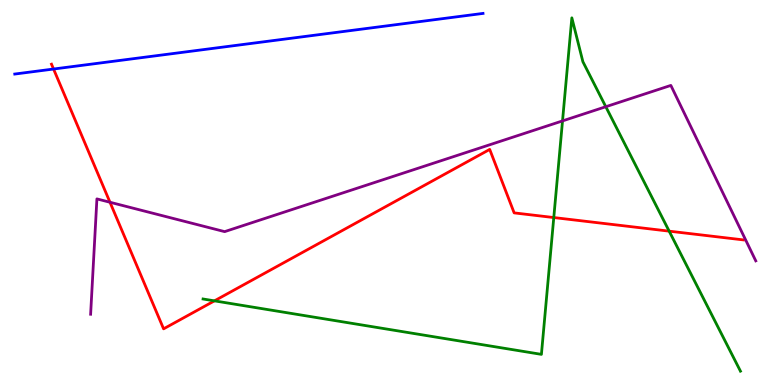[{'lines': ['blue', 'red'], 'intersections': [{'x': 0.691, 'y': 8.21}]}, {'lines': ['green', 'red'], 'intersections': [{'x': 2.77, 'y': 2.19}, {'x': 7.15, 'y': 4.35}, {'x': 8.63, 'y': 4.0}]}, {'lines': ['purple', 'red'], 'intersections': [{'x': 1.42, 'y': 4.75}]}, {'lines': ['blue', 'green'], 'intersections': []}, {'lines': ['blue', 'purple'], 'intersections': []}, {'lines': ['green', 'purple'], 'intersections': [{'x': 7.26, 'y': 6.86}, {'x': 7.82, 'y': 7.23}]}]